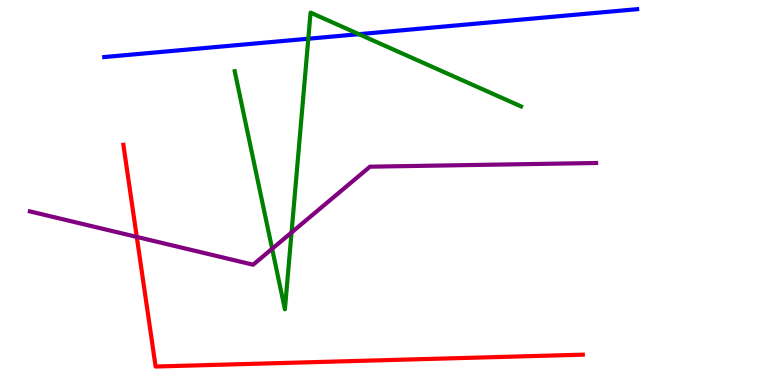[{'lines': ['blue', 'red'], 'intersections': []}, {'lines': ['green', 'red'], 'intersections': []}, {'lines': ['purple', 'red'], 'intersections': [{'x': 1.76, 'y': 3.85}]}, {'lines': ['blue', 'green'], 'intersections': [{'x': 3.98, 'y': 8.99}, {'x': 4.63, 'y': 9.11}]}, {'lines': ['blue', 'purple'], 'intersections': []}, {'lines': ['green', 'purple'], 'intersections': [{'x': 3.51, 'y': 3.54}, {'x': 3.76, 'y': 3.96}]}]